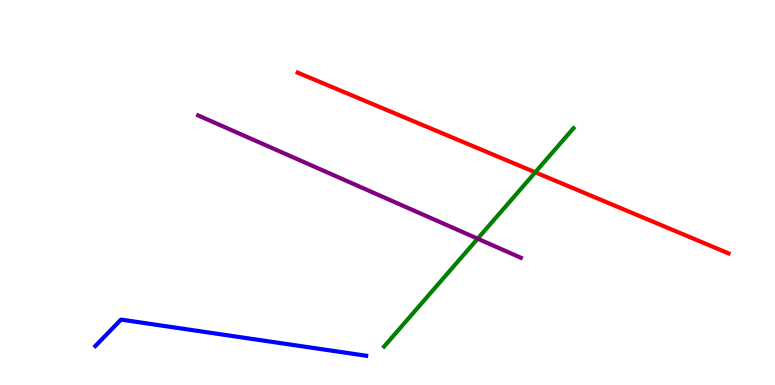[{'lines': ['blue', 'red'], 'intersections': []}, {'lines': ['green', 'red'], 'intersections': [{'x': 6.91, 'y': 5.52}]}, {'lines': ['purple', 'red'], 'intersections': []}, {'lines': ['blue', 'green'], 'intersections': []}, {'lines': ['blue', 'purple'], 'intersections': []}, {'lines': ['green', 'purple'], 'intersections': [{'x': 6.16, 'y': 3.8}]}]